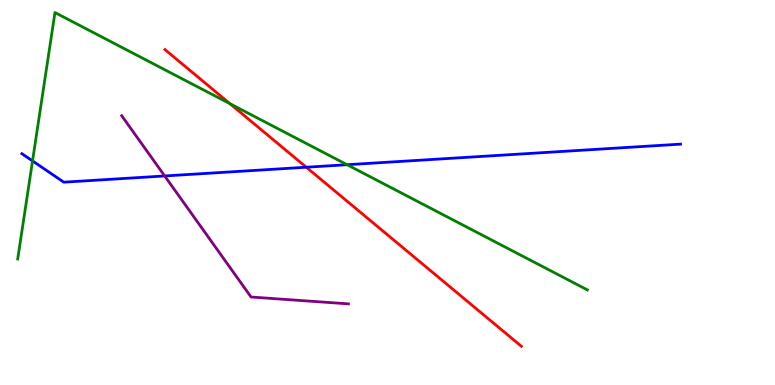[{'lines': ['blue', 'red'], 'intersections': [{'x': 3.95, 'y': 5.66}]}, {'lines': ['green', 'red'], 'intersections': [{'x': 2.97, 'y': 7.31}]}, {'lines': ['purple', 'red'], 'intersections': []}, {'lines': ['blue', 'green'], 'intersections': [{'x': 0.42, 'y': 5.82}, {'x': 4.48, 'y': 5.72}]}, {'lines': ['blue', 'purple'], 'intersections': [{'x': 2.13, 'y': 5.43}]}, {'lines': ['green', 'purple'], 'intersections': []}]